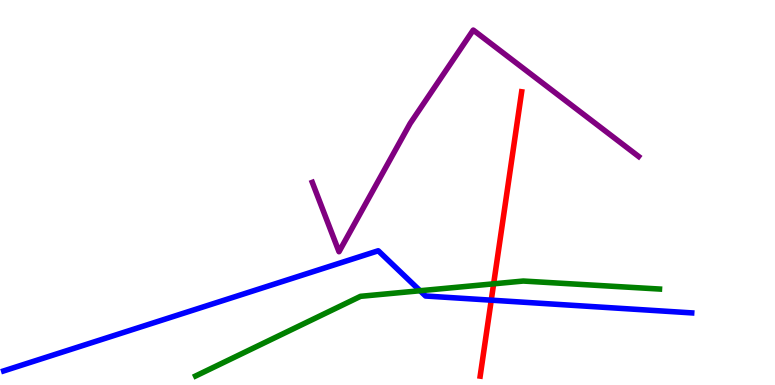[{'lines': ['blue', 'red'], 'intersections': [{'x': 6.34, 'y': 2.2}]}, {'lines': ['green', 'red'], 'intersections': [{'x': 6.37, 'y': 2.63}]}, {'lines': ['purple', 'red'], 'intersections': []}, {'lines': ['blue', 'green'], 'intersections': [{'x': 5.42, 'y': 2.45}]}, {'lines': ['blue', 'purple'], 'intersections': []}, {'lines': ['green', 'purple'], 'intersections': []}]